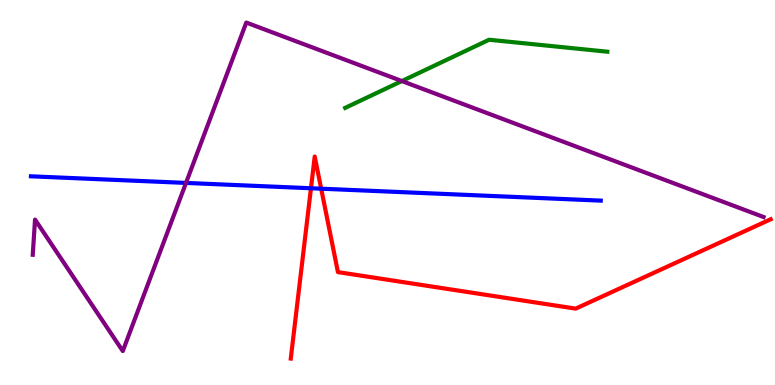[{'lines': ['blue', 'red'], 'intersections': [{'x': 4.01, 'y': 5.11}, {'x': 4.14, 'y': 5.1}]}, {'lines': ['green', 'red'], 'intersections': []}, {'lines': ['purple', 'red'], 'intersections': []}, {'lines': ['blue', 'green'], 'intersections': []}, {'lines': ['blue', 'purple'], 'intersections': [{'x': 2.4, 'y': 5.25}]}, {'lines': ['green', 'purple'], 'intersections': [{'x': 5.19, 'y': 7.89}]}]